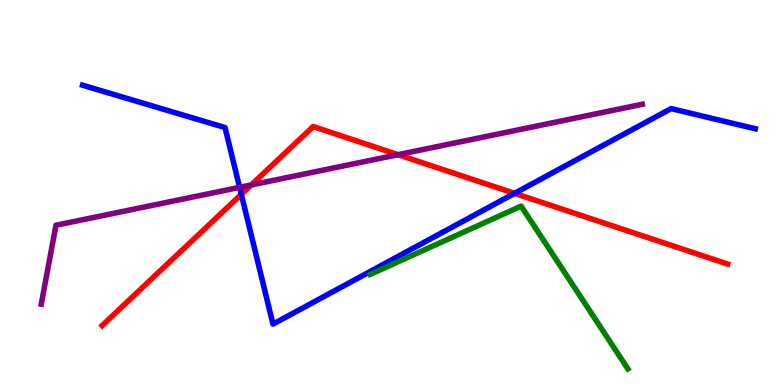[{'lines': ['blue', 'red'], 'intersections': [{'x': 3.11, 'y': 4.95}, {'x': 6.64, 'y': 4.98}]}, {'lines': ['green', 'red'], 'intersections': []}, {'lines': ['purple', 'red'], 'intersections': [{'x': 3.24, 'y': 5.2}, {'x': 5.14, 'y': 5.98}]}, {'lines': ['blue', 'green'], 'intersections': []}, {'lines': ['blue', 'purple'], 'intersections': [{'x': 3.09, 'y': 5.13}]}, {'lines': ['green', 'purple'], 'intersections': []}]